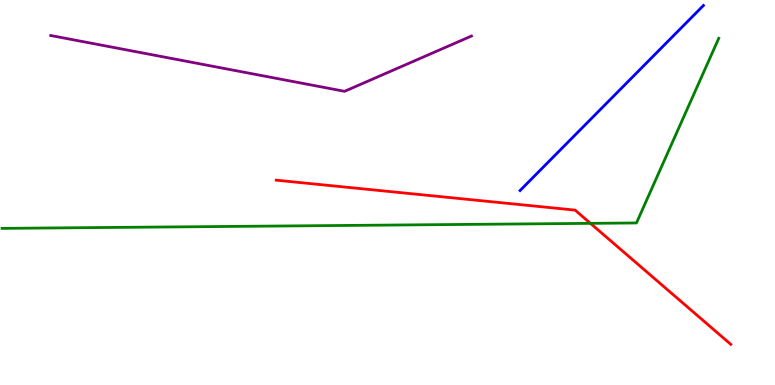[{'lines': ['blue', 'red'], 'intersections': []}, {'lines': ['green', 'red'], 'intersections': [{'x': 7.62, 'y': 4.2}]}, {'lines': ['purple', 'red'], 'intersections': []}, {'lines': ['blue', 'green'], 'intersections': []}, {'lines': ['blue', 'purple'], 'intersections': []}, {'lines': ['green', 'purple'], 'intersections': []}]